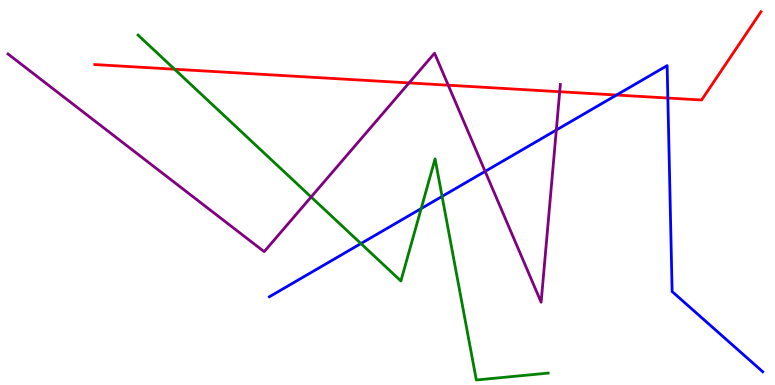[{'lines': ['blue', 'red'], 'intersections': [{'x': 7.95, 'y': 7.53}, {'x': 8.62, 'y': 7.45}]}, {'lines': ['green', 'red'], 'intersections': [{'x': 2.25, 'y': 8.2}]}, {'lines': ['purple', 'red'], 'intersections': [{'x': 5.28, 'y': 7.85}, {'x': 5.78, 'y': 7.79}, {'x': 7.22, 'y': 7.62}]}, {'lines': ['blue', 'green'], 'intersections': [{'x': 4.66, 'y': 3.67}, {'x': 5.43, 'y': 4.58}, {'x': 5.7, 'y': 4.9}]}, {'lines': ['blue', 'purple'], 'intersections': [{'x': 6.26, 'y': 5.55}, {'x': 7.18, 'y': 6.62}]}, {'lines': ['green', 'purple'], 'intersections': [{'x': 4.01, 'y': 4.88}]}]